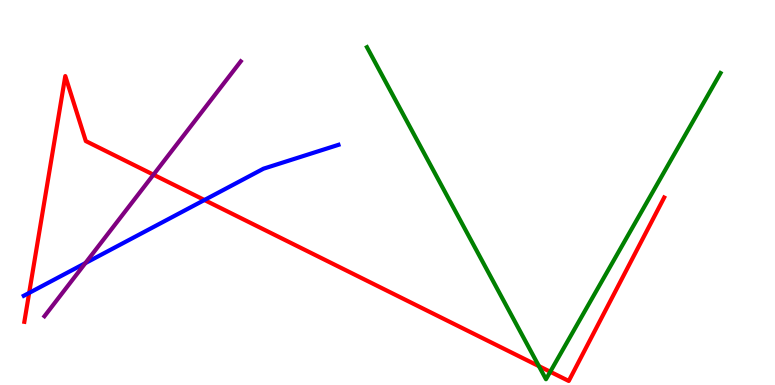[{'lines': ['blue', 'red'], 'intersections': [{'x': 0.376, 'y': 2.39}, {'x': 2.64, 'y': 4.81}]}, {'lines': ['green', 'red'], 'intersections': [{'x': 6.95, 'y': 0.49}, {'x': 7.1, 'y': 0.344}]}, {'lines': ['purple', 'red'], 'intersections': [{'x': 1.98, 'y': 5.46}]}, {'lines': ['blue', 'green'], 'intersections': []}, {'lines': ['blue', 'purple'], 'intersections': [{'x': 1.1, 'y': 3.17}]}, {'lines': ['green', 'purple'], 'intersections': []}]